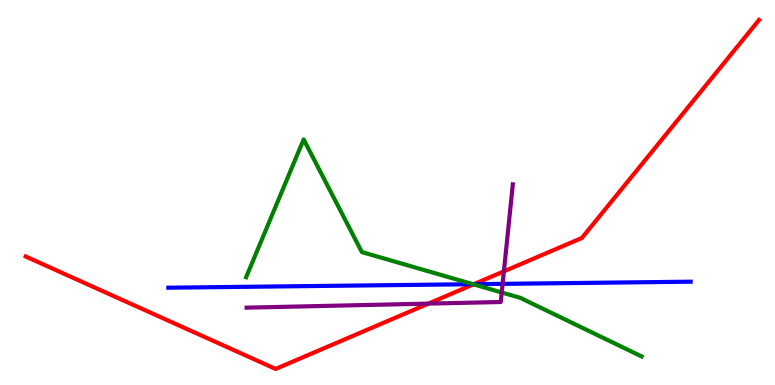[{'lines': ['blue', 'red'], 'intersections': [{'x': 6.11, 'y': 2.62}]}, {'lines': ['green', 'red'], 'intersections': [{'x': 6.11, 'y': 2.61}]}, {'lines': ['purple', 'red'], 'intersections': [{'x': 5.53, 'y': 2.11}, {'x': 6.5, 'y': 2.95}]}, {'lines': ['blue', 'green'], 'intersections': [{'x': 6.1, 'y': 2.62}]}, {'lines': ['blue', 'purple'], 'intersections': [{'x': 6.49, 'y': 2.63}]}, {'lines': ['green', 'purple'], 'intersections': [{'x': 6.47, 'y': 2.4}]}]